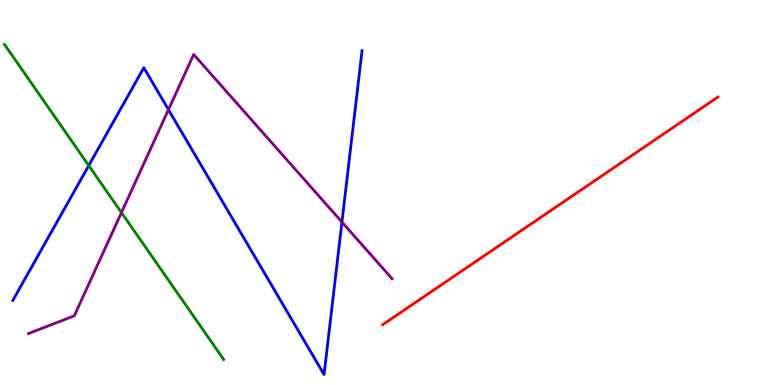[{'lines': ['blue', 'red'], 'intersections': []}, {'lines': ['green', 'red'], 'intersections': []}, {'lines': ['purple', 'red'], 'intersections': []}, {'lines': ['blue', 'green'], 'intersections': [{'x': 1.15, 'y': 5.7}]}, {'lines': ['blue', 'purple'], 'intersections': [{'x': 2.17, 'y': 7.15}, {'x': 4.41, 'y': 4.23}]}, {'lines': ['green', 'purple'], 'intersections': [{'x': 1.57, 'y': 4.48}]}]